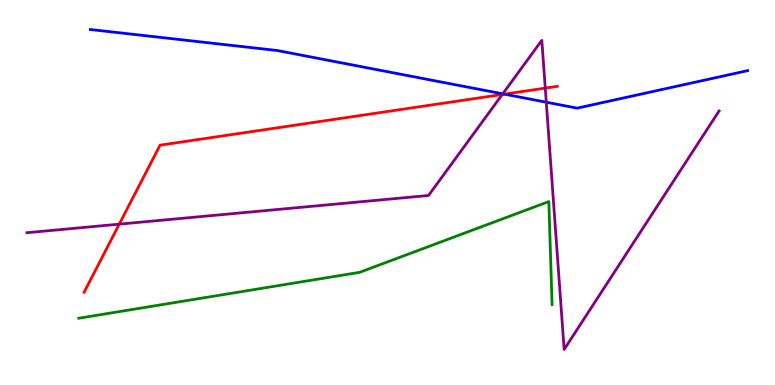[{'lines': ['blue', 'red'], 'intersections': [{'x': 6.51, 'y': 7.55}]}, {'lines': ['green', 'red'], 'intersections': []}, {'lines': ['purple', 'red'], 'intersections': [{'x': 1.54, 'y': 4.18}, {'x': 6.48, 'y': 7.55}, {'x': 7.04, 'y': 7.71}]}, {'lines': ['blue', 'green'], 'intersections': []}, {'lines': ['blue', 'purple'], 'intersections': [{'x': 6.49, 'y': 7.56}, {'x': 7.05, 'y': 7.35}]}, {'lines': ['green', 'purple'], 'intersections': []}]